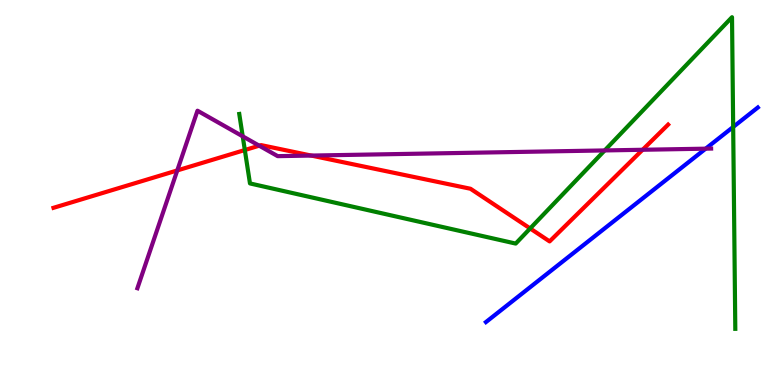[{'lines': ['blue', 'red'], 'intersections': []}, {'lines': ['green', 'red'], 'intersections': [{'x': 3.16, 'y': 6.1}, {'x': 6.84, 'y': 4.07}]}, {'lines': ['purple', 'red'], 'intersections': [{'x': 2.29, 'y': 5.57}, {'x': 3.34, 'y': 6.22}, {'x': 4.02, 'y': 5.96}, {'x': 8.29, 'y': 6.11}]}, {'lines': ['blue', 'green'], 'intersections': [{'x': 9.46, 'y': 6.7}]}, {'lines': ['blue', 'purple'], 'intersections': [{'x': 9.11, 'y': 6.14}]}, {'lines': ['green', 'purple'], 'intersections': [{'x': 3.13, 'y': 6.46}, {'x': 7.8, 'y': 6.09}]}]